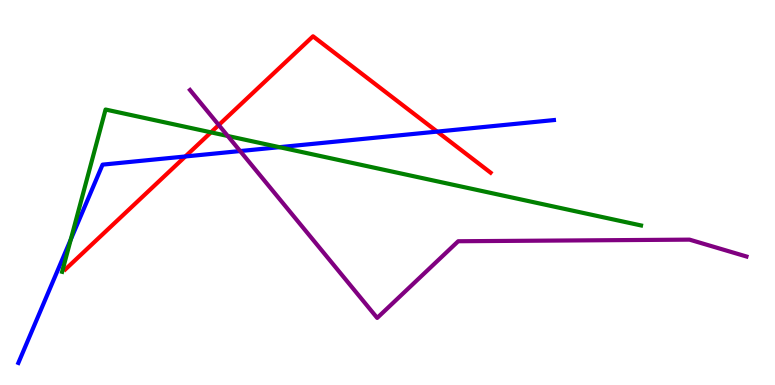[{'lines': ['blue', 'red'], 'intersections': [{'x': 2.39, 'y': 5.94}, {'x': 5.64, 'y': 6.58}]}, {'lines': ['green', 'red'], 'intersections': [{'x': 2.72, 'y': 6.56}]}, {'lines': ['purple', 'red'], 'intersections': [{'x': 2.82, 'y': 6.75}]}, {'lines': ['blue', 'green'], 'intersections': [{'x': 0.913, 'y': 3.78}, {'x': 3.61, 'y': 6.18}]}, {'lines': ['blue', 'purple'], 'intersections': [{'x': 3.1, 'y': 6.08}]}, {'lines': ['green', 'purple'], 'intersections': [{'x': 2.94, 'y': 6.47}]}]